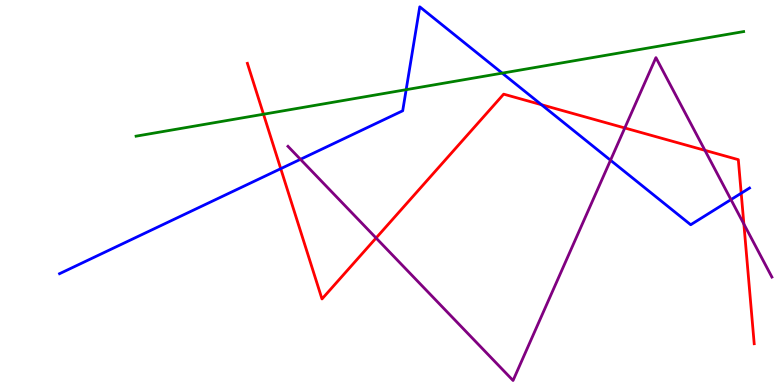[{'lines': ['blue', 'red'], 'intersections': [{'x': 3.62, 'y': 5.62}, {'x': 6.99, 'y': 7.28}, {'x': 9.56, 'y': 4.98}]}, {'lines': ['green', 'red'], 'intersections': [{'x': 3.4, 'y': 7.03}]}, {'lines': ['purple', 'red'], 'intersections': [{'x': 4.85, 'y': 3.82}, {'x': 8.06, 'y': 6.68}, {'x': 9.1, 'y': 6.1}, {'x': 9.6, 'y': 4.18}]}, {'lines': ['blue', 'green'], 'intersections': [{'x': 5.24, 'y': 7.67}, {'x': 6.48, 'y': 8.1}]}, {'lines': ['blue', 'purple'], 'intersections': [{'x': 3.88, 'y': 5.86}, {'x': 7.88, 'y': 5.84}, {'x': 9.43, 'y': 4.82}]}, {'lines': ['green', 'purple'], 'intersections': []}]